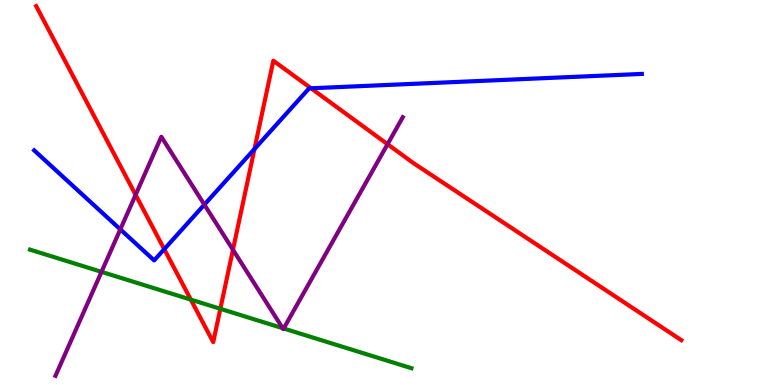[{'lines': ['blue', 'red'], 'intersections': [{'x': 2.12, 'y': 3.53}, {'x': 3.28, 'y': 6.13}, {'x': 4.01, 'y': 7.71}]}, {'lines': ['green', 'red'], 'intersections': [{'x': 2.46, 'y': 2.22}, {'x': 2.84, 'y': 1.98}]}, {'lines': ['purple', 'red'], 'intersections': [{'x': 1.75, 'y': 4.94}, {'x': 3.01, 'y': 3.51}, {'x': 5.0, 'y': 6.25}]}, {'lines': ['blue', 'green'], 'intersections': []}, {'lines': ['blue', 'purple'], 'intersections': [{'x': 1.55, 'y': 4.04}, {'x': 2.64, 'y': 4.68}]}, {'lines': ['green', 'purple'], 'intersections': [{'x': 1.31, 'y': 2.94}, {'x': 3.65, 'y': 1.48}, {'x': 3.66, 'y': 1.47}]}]